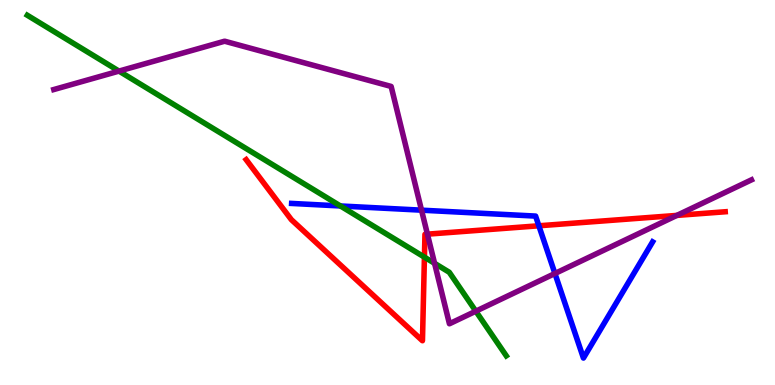[{'lines': ['blue', 'red'], 'intersections': [{'x': 6.95, 'y': 4.14}]}, {'lines': ['green', 'red'], 'intersections': [{'x': 5.48, 'y': 3.32}]}, {'lines': ['purple', 'red'], 'intersections': [{'x': 5.52, 'y': 3.92}, {'x': 8.73, 'y': 4.41}]}, {'lines': ['blue', 'green'], 'intersections': [{'x': 4.39, 'y': 4.65}]}, {'lines': ['blue', 'purple'], 'intersections': [{'x': 5.44, 'y': 4.54}, {'x': 7.16, 'y': 2.9}]}, {'lines': ['green', 'purple'], 'intersections': [{'x': 1.54, 'y': 8.15}, {'x': 5.61, 'y': 3.16}, {'x': 6.14, 'y': 1.92}]}]